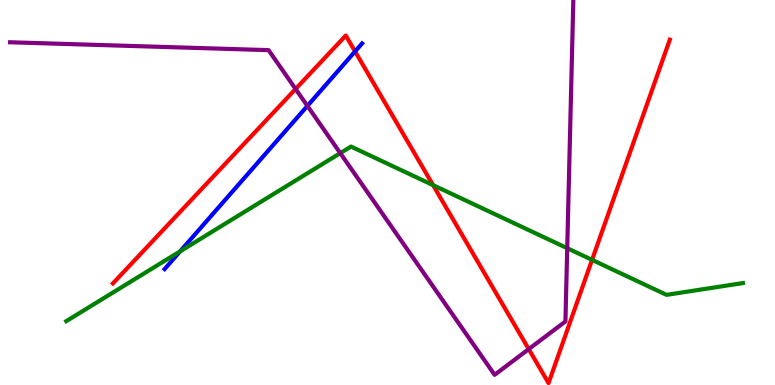[{'lines': ['blue', 'red'], 'intersections': [{'x': 4.58, 'y': 8.66}]}, {'lines': ['green', 'red'], 'intersections': [{'x': 5.59, 'y': 5.19}, {'x': 7.64, 'y': 3.25}]}, {'lines': ['purple', 'red'], 'intersections': [{'x': 3.81, 'y': 7.69}, {'x': 6.82, 'y': 0.932}]}, {'lines': ['blue', 'green'], 'intersections': [{'x': 2.32, 'y': 3.47}]}, {'lines': ['blue', 'purple'], 'intersections': [{'x': 3.97, 'y': 7.25}]}, {'lines': ['green', 'purple'], 'intersections': [{'x': 4.39, 'y': 6.02}, {'x': 7.32, 'y': 3.55}]}]